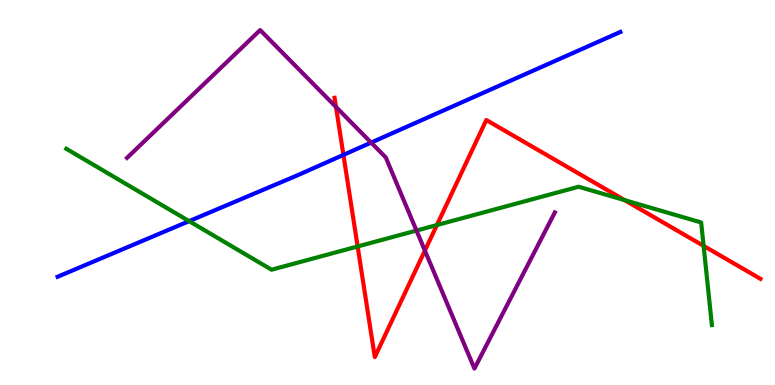[{'lines': ['blue', 'red'], 'intersections': [{'x': 4.43, 'y': 5.98}]}, {'lines': ['green', 'red'], 'intersections': [{'x': 4.61, 'y': 3.6}, {'x': 5.64, 'y': 4.15}, {'x': 8.06, 'y': 4.8}, {'x': 9.08, 'y': 3.61}]}, {'lines': ['purple', 'red'], 'intersections': [{'x': 4.34, 'y': 7.22}, {'x': 5.48, 'y': 3.49}]}, {'lines': ['blue', 'green'], 'intersections': [{'x': 2.44, 'y': 4.26}]}, {'lines': ['blue', 'purple'], 'intersections': [{'x': 4.79, 'y': 6.3}]}, {'lines': ['green', 'purple'], 'intersections': [{'x': 5.37, 'y': 4.01}]}]